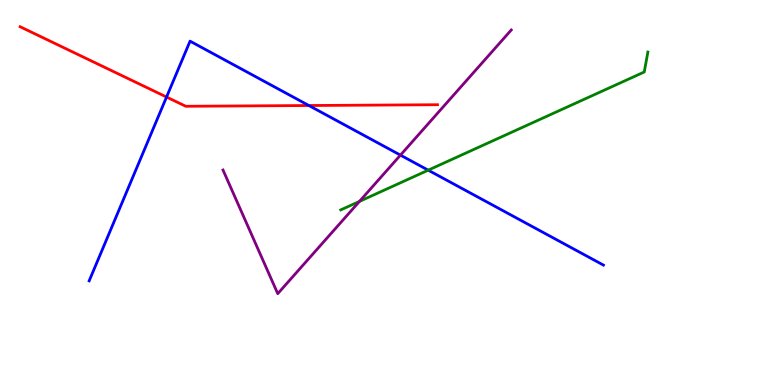[{'lines': ['blue', 'red'], 'intersections': [{'x': 2.15, 'y': 7.48}, {'x': 3.99, 'y': 7.26}]}, {'lines': ['green', 'red'], 'intersections': []}, {'lines': ['purple', 'red'], 'intersections': []}, {'lines': ['blue', 'green'], 'intersections': [{'x': 5.53, 'y': 5.58}]}, {'lines': ['blue', 'purple'], 'intersections': [{'x': 5.17, 'y': 5.97}]}, {'lines': ['green', 'purple'], 'intersections': [{'x': 4.64, 'y': 4.77}]}]